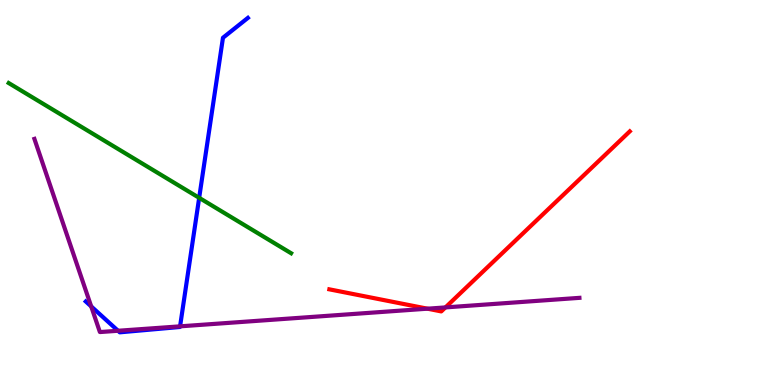[{'lines': ['blue', 'red'], 'intersections': []}, {'lines': ['green', 'red'], 'intersections': []}, {'lines': ['purple', 'red'], 'intersections': [{'x': 5.52, 'y': 1.98}, {'x': 5.75, 'y': 2.02}]}, {'lines': ['blue', 'green'], 'intersections': [{'x': 2.57, 'y': 4.86}]}, {'lines': ['blue', 'purple'], 'intersections': [{'x': 1.18, 'y': 2.04}, {'x': 1.52, 'y': 1.41}, {'x': 2.32, 'y': 1.52}]}, {'lines': ['green', 'purple'], 'intersections': []}]